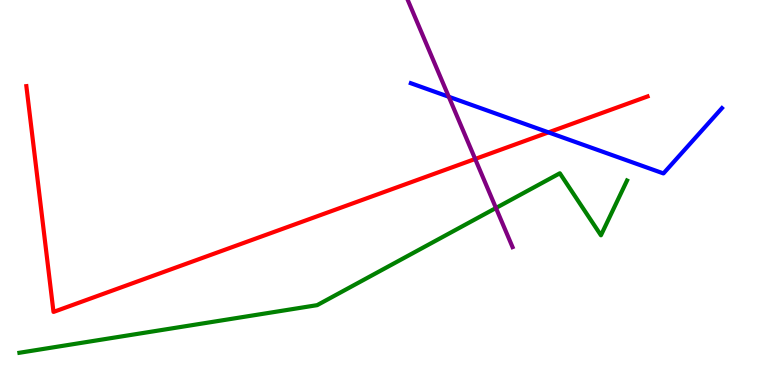[{'lines': ['blue', 'red'], 'intersections': [{'x': 7.08, 'y': 6.56}]}, {'lines': ['green', 'red'], 'intersections': []}, {'lines': ['purple', 'red'], 'intersections': [{'x': 6.13, 'y': 5.87}]}, {'lines': ['blue', 'green'], 'intersections': []}, {'lines': ['blue', 'purple'], 'intersections': [{'x': 5.79, 'y': 7.49}]}, {'lines': ['green', 'purple'], 'intersections': [{'x': 6.4, 'y': 4.6}]}]